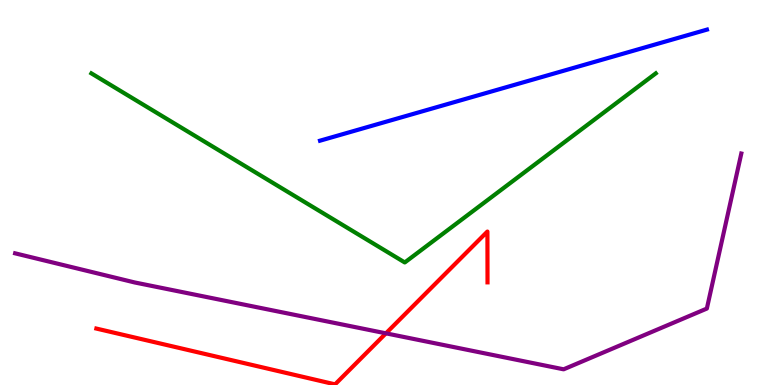[{'lines': ['blue', 'red'], 'intersections': []}, {'lines': ['green', 'red'], 'intersections': []}, {'lines': ['purple', 'red'], 'intersections': [{'x': 4.98, 'y': 1.34}]}, {'lines': ['blue', 'green'], 'intersections': []}, {'lines': ['blue', 'purple'], 'intersections': []}, {'lines': ['green', 'purple'], 'intersections': []}]